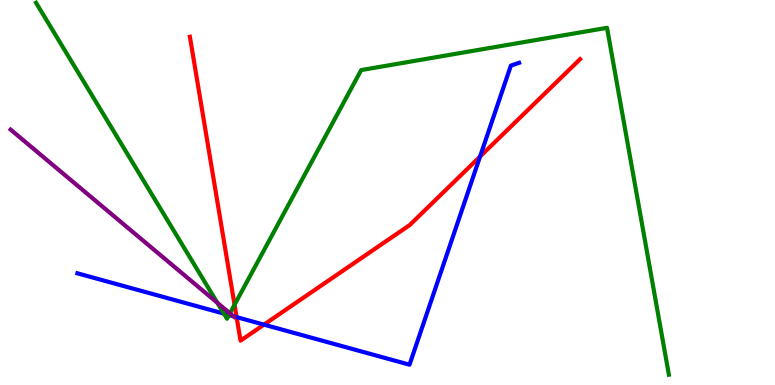[{'lines': ['blue', 'red'], 'intersections': [{'x': 3.05, 'y': 1.76}, {'x': 3.41, 'y': 1.57}, {'x': 6.19, 'y': 5.93}]}, {'lines': ['green', 'red'], 'intersections': [{'x': 3.03, 'y': 2.08}]}, {'lines': ['purple', 'red'], 'intersections': []}, {'lines': ['blue', 'green'], 'intersections': [{'x': 2.89, 'y': 1.85}, {'x': 2.95, 'y': 1.82}]}, {'lines': ['blue', 'purple'], 'intersections': [{'x': 3.01, 'y': 1.79}]}, {'lines': ['green', 'purple'], 'intersections': [{'x': 2.8, 'y': 2.13}, {'x': 2.97, 'y': 1.86}]}]